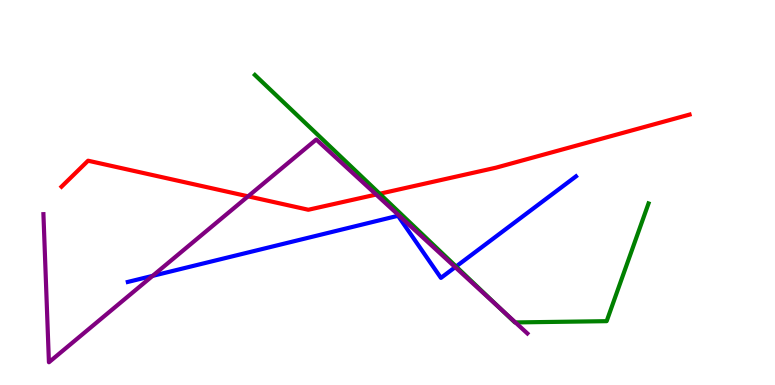[{'lines': ['blue', 'red'], 'intersections': []}, {'lines': ['green', 'red'], 'intersections': [{'x': 4.9, 'y': 4.97}]}, {'lines': ['purple', 'red'], 'intersections': [{'x': 3.2, 'y': 4.9}, {'x': 4.85, 'y': 4.95}]}, {'lines': ['blue', 'green'], 'intersections': [{'x': 5.89, 'y': 3.08}]}, {'lines': ['blue', 'purple'], 'intersections': [{'x': 1.97, 'y': 2.83}, {'x': 5.87, 'y': 3.06}]}, {'lines': ['green', 'purple'], 'intersections': [{'x': 6.45, 'y': 1.99}, {'x': 6.65, 'y': 1.63}]}]